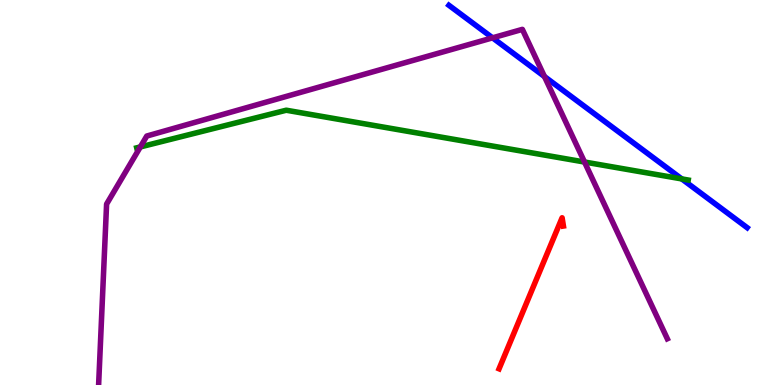[{'lines': ['blue', 'red'], 'intersections': []}, {'lines': ['green', 'red'], 'intersections': []}, {'lines': ['purple', 'red'], 'intersections': []}, {'lines': ['blue', 'green'], 'intersections': [{'x': 8.8, 'y': 5.35}]}, {'lines': ['blue', 'purple'], 'intersections': [{'x': 6.36, 'y': 9.02}, {'x': 7.03, 'y': 8.01}]}, {'lines': ['green', 'purple'], 'intersections': [{'x': 1.81, 'y': 6.18}, {'x': 7.54, 'y': 5.79}]}]